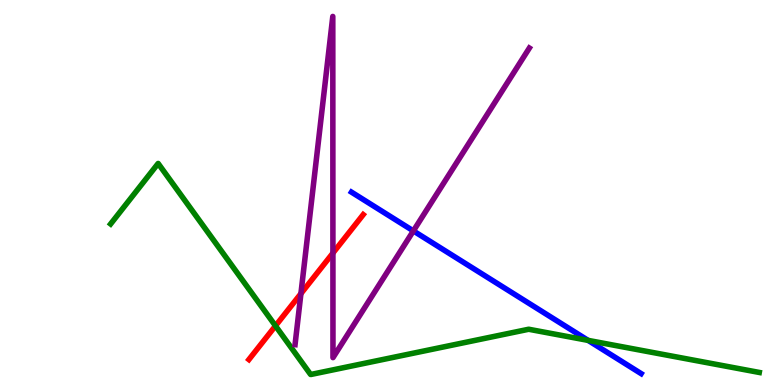[{'lines': ['blue', 'red'], 'intersections': []}, {'lines': ['green', 'red'], 'intersections': [{'x': 3.55, 'y': 1.54}]}, {'lines': ['purple', 'red'], 'intersections': [{'x': 3.88, 'y': 2.37}, {'x': 4.3, 'y': 3.43}]}, {'lines': ['blue', 'green'], 'intersections': [{'x': 7.59, 'y': 1.16}]}, {'lines': ['blue', 'purple'], 'intersections': [{'x': 5.33, 'y': 4.0}]}, {'lines': ['green', 'purple'], 'intersections': []}]